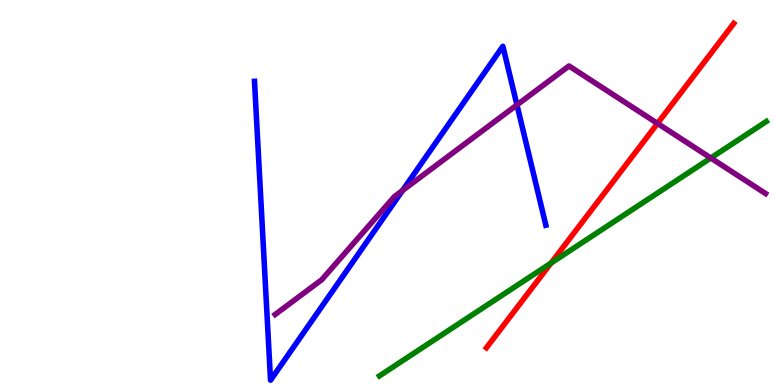[{'lines': ['blue', 'red'], 'intersections': []}, {'lines': ['green', 'red'], 'intersections': [{'x': 7.11, 'y': 3.17}]}, {'lines': ['purple', 'red'], 'intersections': [{'x': 8.48, 'y': 6.79}]}, {'lines': ['blue', 'green'], 'intersections': []}, {'lines': ['blue', 'purple'], 'intersections': [{'x': 5.19, 'y': 5.05}, {'x': 6.67, 'y': 7.27}]}, {'lines': ['green', 'purple'], 'intersections': [{'x': 9.17, 'y': 5.9}]}]